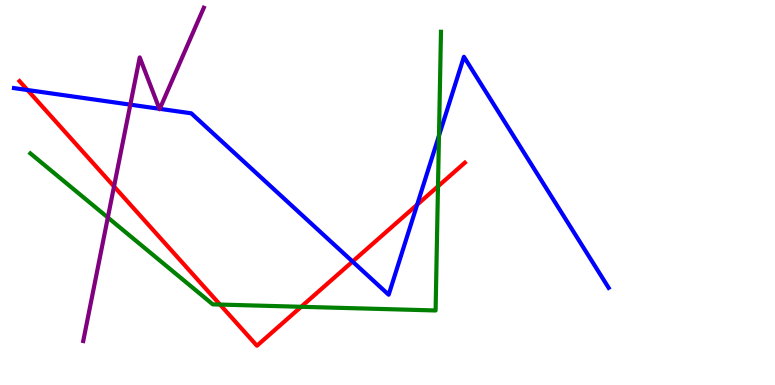[{'lines': ['blue', 'red'], 'intersections': [{'x': 0.355, 'y': 7.66}, {'x': 4.55, 'y': 3.21}, {'x': 5.38, 'y': 4.68}]}, {'lines': ['green', 'red'], 'intersections': [{'x': 2.84, 'y': 2.09}, {'x': 3.89, 'y': 2.03}, {'x': 5.65, 'y': 5.16}]}, {'lines': ['purple', 'red'], 'intersections': [{'x': 1.47, 'y': 5.16}]}, {'lines': ['blue', 'green'], 'intersections': [{'x': 5.66, 'y': 6.48}]}, {'lines': ['blue', 'purple'], 'intersections': [{'x': 1.68, 'y': 7.28}, {'x': 2.06, 'y': 7.17}, {'x': 2.06, 'y': 7.17}]}, {'lines': ['green', 'purple'], 'intersections': [{'x': 1.39, 'y': 4.35}]}]